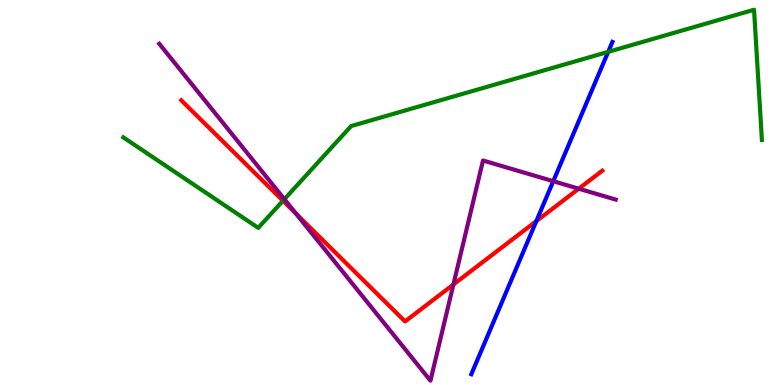[{'lines': ['blue', 'red'], 'intersections': [{'x': 6.92, 'y': 4.26}]}, {'lines': ['green', 'red'], 'intersections': [{'x': 3.65, 'y': 4.79}]}, {'lines': ['purple', 'red'], 'intersections': [{'x': 3.82, 'y': 4.45}, {'x': 5.85, 'y': 2.61}, {'x': 7.47, 'y': 5.1}]}, {'lines': ['blue', 'green'], 'intersections': [{'x': 7.85, 'y': 8.65}]}, {'lines': ['blue', 'purple'], 'intersections': [{'x': 7.14, 'y': 5.29}]}, {'lines': ['green', 'purple'], 'intersections': [{'x': 3.67, 'y': 4.83}]}]